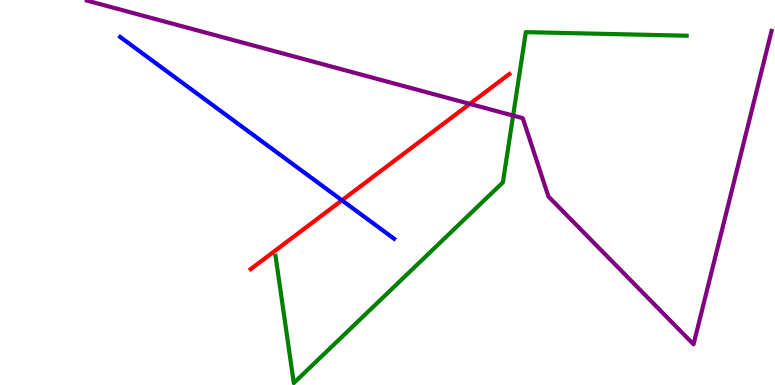[{'lines': ['blue', 'red'], 'intersections': [{'x': 4.41, 'y': 4.8}]}, {'lines': ['green', 'red'], 'intersections': []}, {'lines': ['purple', 'red'], 'intersections': [{'x': 6.06, 'y': 7.3}]}, {'lines': ['blue', 'green'], 'intersections': []}, {'lines': ['blue', 'purple'], 'intersections': []}, {'lines': ['green', 'purple'], 'intersections': [{'x': 6.62, 'y': 7.0}]}]